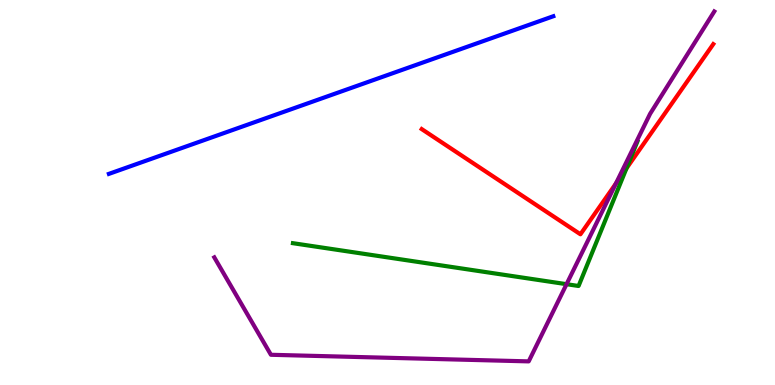[{'lines': ['blue', 'red'], 'intersections': []}, {'lines': ['green', 'red'], 'intersections': [{'x': 8.08, 'y': 5.63}]}, {'lines': ['purple', 'red'], 'intersections': [{'x': 7.95, 'y': 5.24}]}, {'lines': ['blue', 'green'], 'intersections': []}, {'lines': ['blue', 'purple'], 'intersections': []}, {'lines': ['green', 'purple'], 'intersections': [{'x': 7.31, 'y': 2.62}]}]